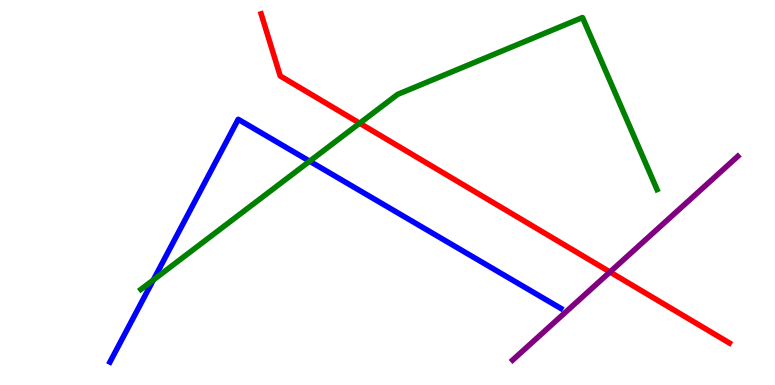[{'lines': ['blue', 'red'], 'intersections': []}, {'lines': ['green', 'red'], 'intersections': [{'x': 4.64, 'y': 6.8}]}, {'lines': ['purple', 'red'], 'intersections': [{'x': 7.87, 'y': 2.94}]}, {'lines': ['blue', 'green'], 'intersections': [{'x': 1.98, 'y': 2.73}, {'x': 4.0, 'y': 5.81}]}, {'lines': ['blue', 'purple'], 'intersections': []}, {'lines': ['green', 'purple'], 'intersections': []}]